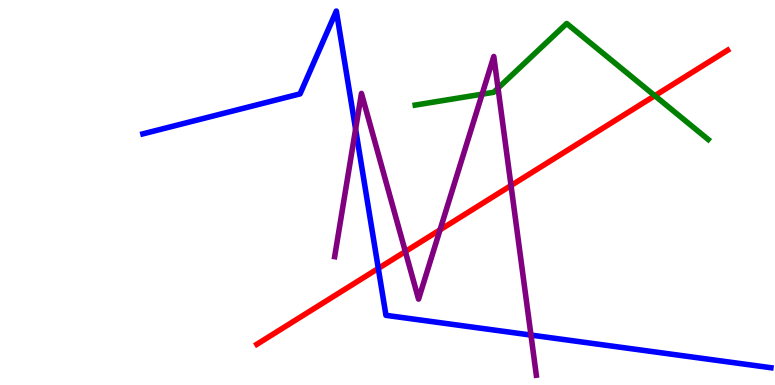[{'lines': ['blue', 'red'], 'intersections': [{'x': 4.88, 'y': 3.03}]}, {'lines': ['green', 'red'], 'intersections': [{'x': 8.45, 'y': 7.51}]}, {'lines': ['purple', 'red'], 'intersections': [{'x': 5.23, 'y': 3.47}, {'x': 5.68, 'y': 4.03}, {'x': 6.59, 'y': 5.18}]}, {'lines': ['blue', 'green'], 'intersections': []}, {'lines': ['blue', 'purple'], 'intersections': [{'x': 4.59, 'y': 6.65}, {'x': 6.85, 'y': 1.3}]}, {'lines': ['green', 'purple'], 'intersections': [{'x': 6.22, 'y': 7.55}, {'x': 6.43, 'y': 7.71}]}]